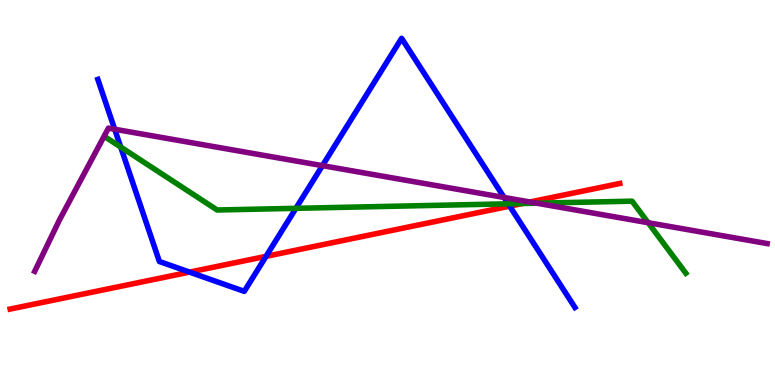[{'lines': ['blue', 'red'], 'intersections': [{'x': 2.45, 'y': 2.93}, {'x': 3.43, 'y': 3.34}, {'x': 6.58, 'y': 4.65}]}, {'lines': ['green', 'red'], 'intersections': [{'x': 6.74, 'y': 4.71}]}, {'lines': ['purple', 'red'], 'intersections': [{'x': 6.84, 'y': 4.75}]}, {'lines': ['blue', 'green'], 'intersections': [{'x': 1.56, 'y': 6.18}, {'x': 3.82, 'y': 4.59}, {'x': 6.56, 'y': 4.71}]}, {'lines': ['blue', 'purple'], 'intersections': [{'x': 1.48, 'y': 6.64}, {'x': 4.16, 'y': 5.7}, {'x': 6.5, 'y': 4.87}]}, {'lines': ['green', 'purple'], 'intersections': [{'x': 6.93, 'y': 4.72}, {'x': 8.36, 'y': 4.22}]}]